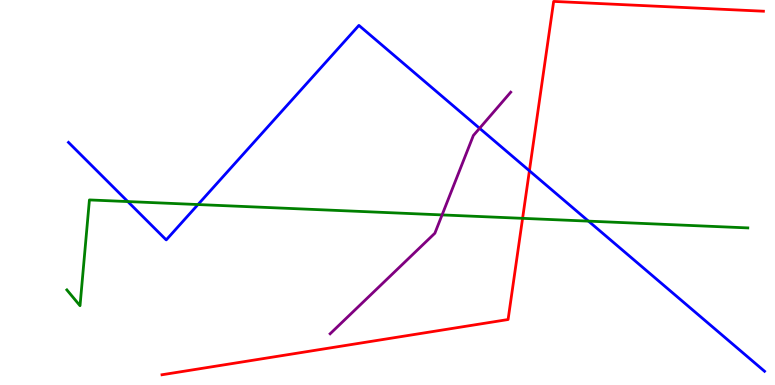[{'lines': ['blue', 'red'], 'intersections': [{'x': 6.83, 'y': 5.56}]}, {'lines': ['green', 'red'], 'intersections': [{'x': 6.74, 'y': 4.33}]}, {'lines': ['purple', 'red'], 'intersections': []}, {'lines': ['blue', 'green'], 'intersections': [{'x': 1.65, 'y': 4.76}, {'x': 2.55, 'y': 4.69}, {'x': 7.59, 'y': 4.26}]}, {'lines': ['blue', 'purple'], 'intersections': [{'x': 6.19, 'y': 6.67}]}, {'lines': ['green', 'purple'], 'intersections': [{'x': 5.7, 'y': 4.42}]}]